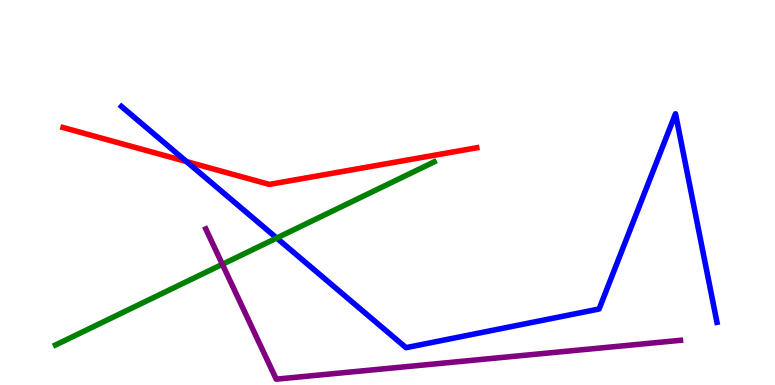[{'lines': ['blue', 'red'], 'intersections': [{'x': 2.41, 'y': 5.8}]}, {'lines': ['green', 'red'], 'intersections': []}, {'lines': ['purple', 'red'], 'intersections': []}, {'lines': ['blue', 'green'], 'intersections': [{'x': 3.57, 'y': 3.82}]}, {'lines': ['blue', 'purple'], 'intersections': []}, {'lines': ['green', 'purple'], 'intersections': [{'x': 2.87, 'y': 3.13}]}]